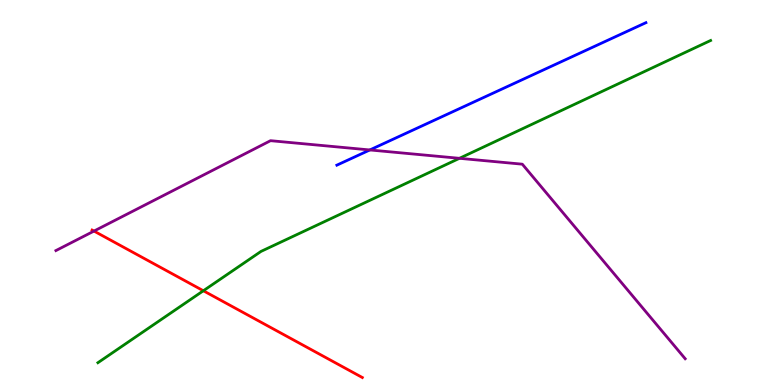[{'lines': ['blue', 'red'], 'intersections': []}, {'lines': ['green', 'red'], 'intersections': [{'x': 2.62, 'y': 2.45}]}, {'lines': ['purple', 'red'], 'intersections': [{'x': 1.21, 'y': 4.0}]}, {'lines': ['blue', 'green'], 'intersections': []}, {'lines': ['blue', 'purple'], 'intersections': [{'x': 4.77, 'y': 6.11}]}, {'lines': ['green', 'purple'], 'intersections': [{'x': 5.93, 'y': 5.89}]}]